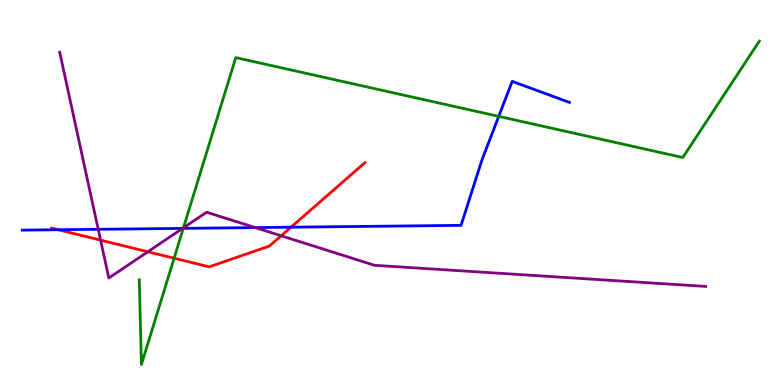[{'lines': ['blue', 'red'], 'intersections': [{'x': 0.751, 'y': 4.03}, {'x': 3.76, 'y': 4.1}]}, {'lines': ['green', 'red'], 'intersections': [{'x': 2.25, 'y': 3.29}]}, {'lines': ['purple', 'red'], 'intersections': [{'x': 1.3, 'y': 3.76}, {'x': 1.91, 'y': 3.46}, {'x': 3.63, 'y': 3.88}]}, {'lines': ['blue', 'green'], 'intersections': [{'x': 2.36, 'y': 4.07}, {'x': 6.44, 'y': 6.98}]}, {'lines': ['blue', 'purple'], 'intersections': [{'x': 1.27, 'y': 4.04}, {'x': 2.36, 'y': 4.07}, {'x': 3.29, 'y': 4.09}]}, {'lines': ['green', 'purple'], 'intersections': [{'x': 2.37, 'y': 4.08}]}]